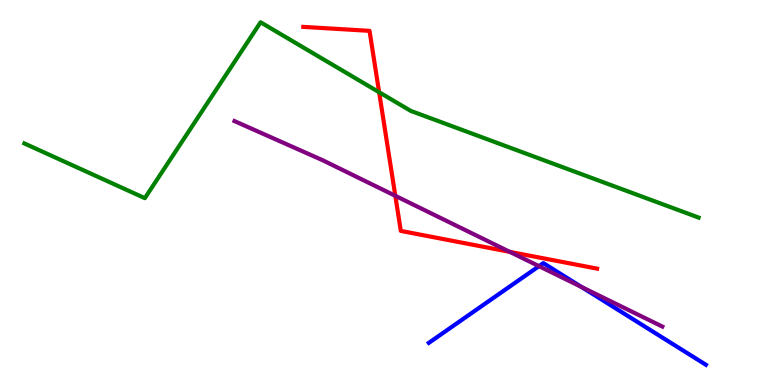[{'lines': ['blue', 'red'], 'intersections': []}, {'lines': ['green', 'red'], 'intersections': [{'x': 4.89, 'y': 7.6}]}, {'lines': ['purple', 'red'], 'intersections': [{'x': 5.1, 'y': 4.91}, {'x': 6.58, 'y': 3.46}]}, {'lines': ['blue', 'green'], 'intersections': []}, {'lines': ['blue', 'purple'], 'intersections': [{'x': 6.95, 'y': 3.09}, {'x': 7.5, 'y': 2.55}]}, {'lines': ['green', 'purple'], 'intersections': []}]